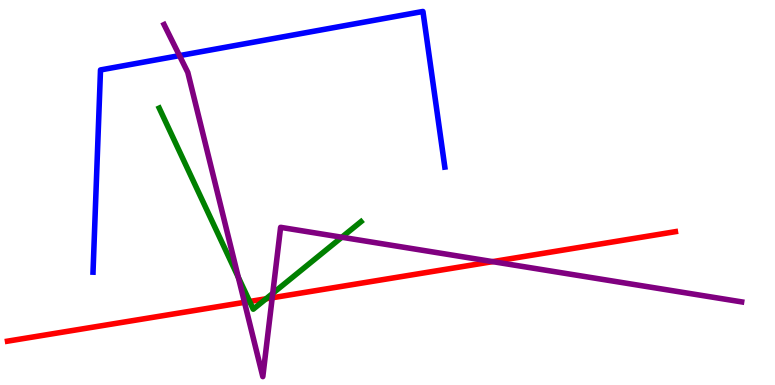[{'lines': ['blue', 'red'], 'intersections': []}, {'lines': ['green', 'red'], 'intersections': [{'x': 3.22, 'y': 2.17}, {'x': 3.43, 'y': 2.24}]}, {'lines': ['purple', 'red'], 'intersections': [{'x': 3.15, 'y': 2.15}, {'x': 3.51, 'y': 2.27}, {'x': 6.36, 'y': 3.2}]}, {'lines': ['blue', 'green'], 'intersections': []}, {'lines': ['blue', 'purple'], 'intersections': [{'x': 2.32, 'y': 8.56}]}, {'lines': ['green', 'purple'], 'intersections': [{'x': 3.08, 'y': 2.8}, {'x': 3.52, 'y': 2.38}, {'x': 4.41, 'y': 3.84}]}]